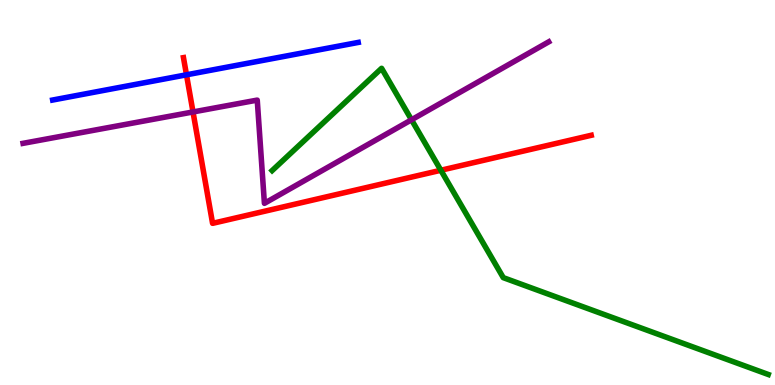[{'lines': ['blue', 'red'], 'intersections': [{'x': 2.41, 'y': 8.06}]}, {'lines': ['green', 'red'], 'intersections': [{'x': 5.69, 'y': 5.58}]}, {'lines': ['purple', 'red'], 'intersections': [{'x': 2.49, 'y': 7.09}]}, {'lines': ['blue', 'green'], 'intersections': []}, {'lines': ['blue', 'purple'], 'intersections': []}, {'lines': ['green', 'purple'], 'intersections': [{'x': 5.31, 'y': 6.89}]}]